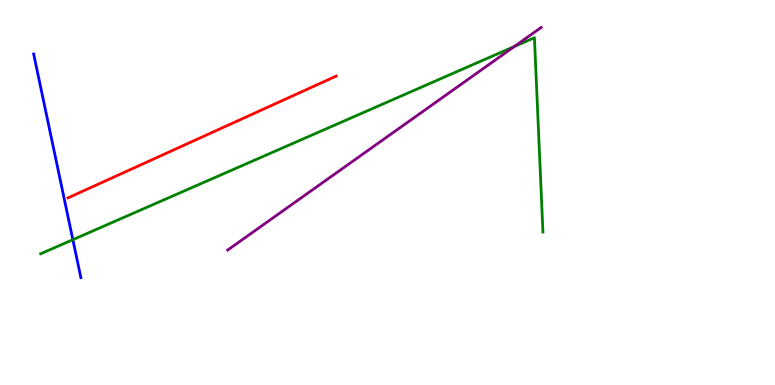[{'lines': ['blue', 'red'], 'intersections': []}, {'lines': ['green', 'red'], 'intersections': []}, {'lines': ['purple', 'red'], 'intersections': []}, {'lines': ['blue', 'green'], 'intersections': [{'x': 0.94, 'y': 3.77}]}, {'lines': ['blue', 'purple'], 'intersections': []}, {'lines': ['green', 'purple'], 'intersections': [{'x': 6.64, 'y': 8.79}]}]